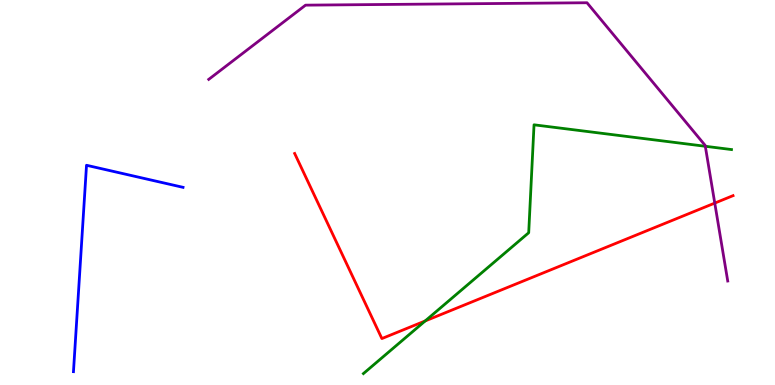[{'lines': ['blue', 'red'], 'intersections': []}, {'lines': ['green', 'red'], 'intersections': [{'x': 5.49, 'y': 1.66}]}, {'lines': ['purple', 'red'], 'intersections': [{'x': 9.22, 'y': 4.72}]}, {'lines': ['blue', 'green'], 'intersections': []}, {'lines': ['blue', 'purple'], 'intersections': []}, {'lines': ['green', 'purple'], 'intersections': [{'x': 9.1, 'y': 6.2}]}]